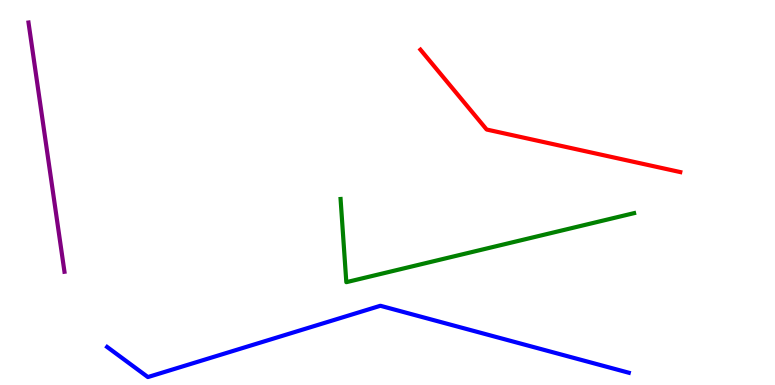[{'lines': ['blue', 'red'], 'intersections': []}, {'lines': ['green', 'red'], 'intersections': []}, {'lines': ['purple', 'red'], 'intersections': []}, {'lines': ['blue', 'green'], 'intersections': []}, {'lines': ['blue', 'purple'], 'intersections': []}, {'lines': ['green', 'purple'], 'intersections': []}]